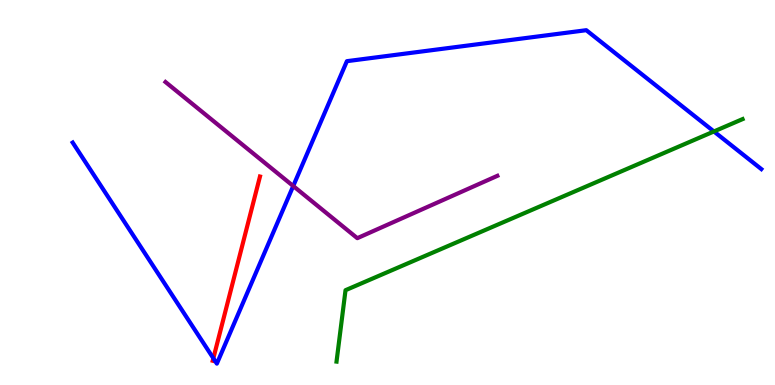[{'lines': ['blue', 'red'], 'intersections': [{'x': 2.75, 'y': 0.694}]}, {'lines': ['green', 'red'], 'intersections': []}, {'lines': ['purple', 'red'], 'intersections': []}, {'lines': ['blue', 'green'], 'intersections': [{'x': 9.21, 'y': 6.59}]}, {'lines': ['blue', 'purple'], 'intersections': [{'x': 3.78, 'y': 5.17}]}, {'lines': ['green', 'purple'], 'intersections': []}]